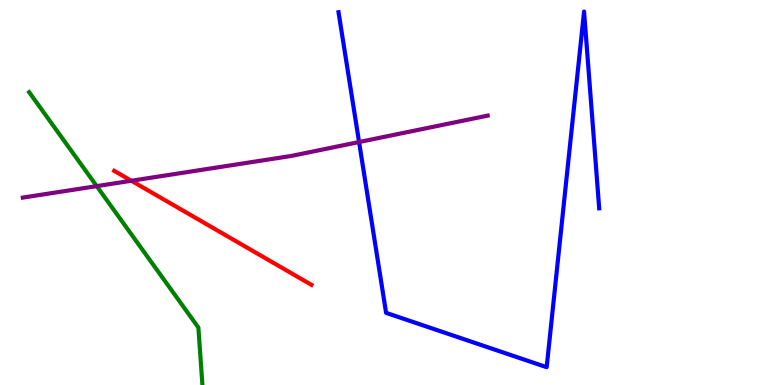[{'lines': ['blue', 'red'], 'intersections': []}, {'lines': ['green', 'red'], 'intersections': []}, {'lines': ['purple', 'red'], 'intersections': [{'x': 1.69, 'y': 5.3}]}, {'lines': ['blue', 'green'], 'intersections': []}, {'lines': ['blue', 'purple'], 'intersections': [{'x': 4.63, 'y': 6.31}]}, {'lines': ['green', 'purple'], 'intersections': [{'x': 1.25, 'y': 5.17}]}]